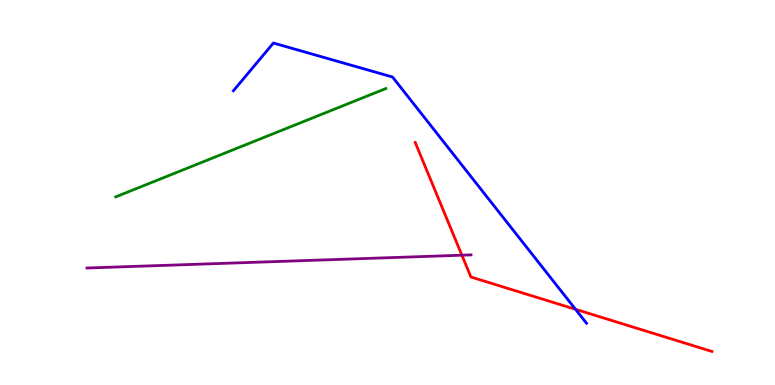[{'lines': ['blue', 'red'], 'intersections': [{'x': 7.43, 'y': 1.97}]}, {'lines': ['green', 'red'], 'intersections': []}, {'lines': ['purple', 'red'], 'intersections': [{'x': 5.96, 'y': 3.37}]}, {'lines': ['blue', 'green'], 'intersections': []}, {'lines': ['blue', 'purple'], 'intersections': []}, {'lines': ['green', 'purple'], 'intersections': []}]